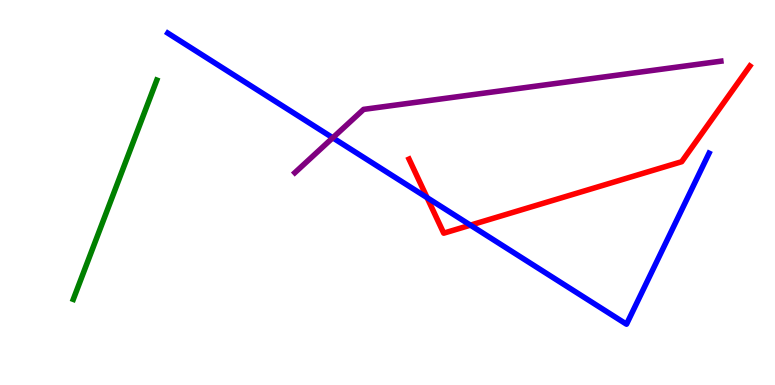[{'lines': ['blue', 'red'], 'intersections': [{'x': 5.51, 'y': 4.87}, {'x': 6.07, 'y': 4.15}]}, {'lines': ['green', 'red'], 'intersections': []}, {'lines': ['purple', 'red'], 'intersections': []}, {'lines': ['blue', 'green'], 'intersections': []}, {'lines': ['blue', 'purple'], 'intersections': [{'x': 4.29, 'y': 6.42}]}, {'lines': ['green', 'purple'], 'intersections': []}]